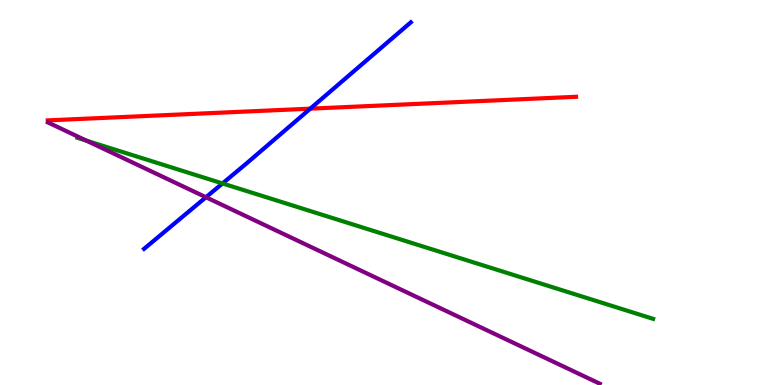[{'lines': ['blue', 'red'], 'intersections': [{'x': 4.0, 'y': 7.18}]}, {'lines': ['green', 'red'], 'intersections': []}, {'lines': ['purple', 'red'], 'intersections': []}, {'lines': ['blue', 'green'], 'intersections': [{'x': 2.87, 'y': 5.24}]}, {'lines': ['blue', 'purple'], 'intersections': [{'x': 2.66, 'y': 4.88}]}, {'lines': ['green', 'purple'], 'intersections': [{'x': 1.12, 'y': 6.35}]}]